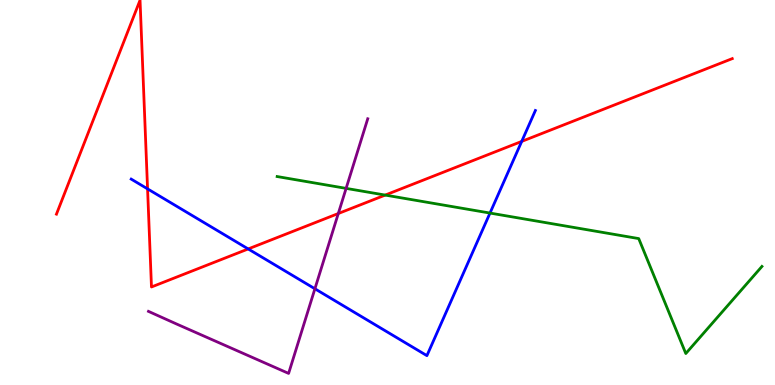[{'lines': ['blue', 'red'], 'intersections': [{'x': 1.9, 'y': 5.09}, {'x': 3.2, 'y': 3.53}, {'x': 6.73, 'y': 6.33}]}, {'lines': ['green', 'red'], 'intersections': [{'x': 4.97, 'y': 4.93}]}, {'lines': ['purple', 'red'], 'intersections': [{'x': 4.37, 'y': 4.45}]}, {'lines': ['blue', 'green'], 'intersections': [{'x': 6.32, 'y': 4.47}]}, {'lines': ['blue', 'purple'], 'intersections': [{'x': 4.06, 'y': 2.5}]}, {'lines': ['green', 'purple'], 'intersections': [{'x': 4.47, 'y': 5.11}]}]